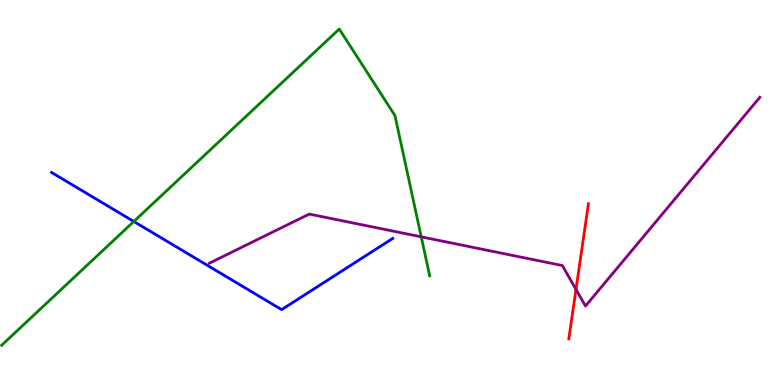[{'lines': ['blue', 'red'], 'intersections': []}, {'lines': ['green', 'red'], 'intersections': []}, {'lines': ['purple', 'red'], 'intersections': [{'x': 7.43, 'y': 2.48}]}, {'lines': ['blue', 'green'], 'intersections': [{'x': 1.73, 'y': 4.25}]}, {'lines': ['blue', 'purple'], 'intersections': []}, {'lines': ['green', 'purple'], 'intersections': [{'x': 5.44, 'y': 3.85}]}]